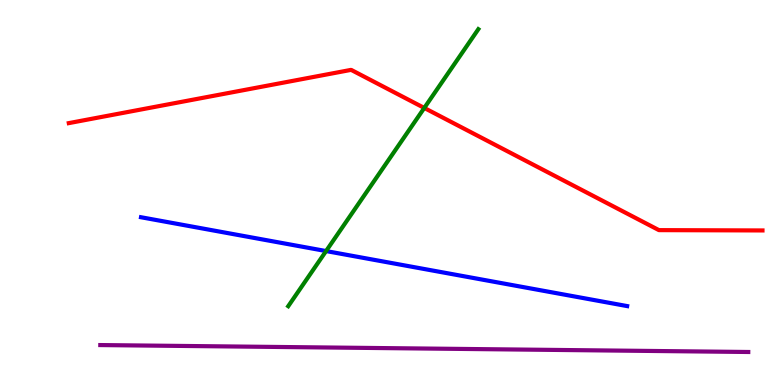[{'lines': ['blue', 'red'], 'intersections': []}, {'lines': ['green', 'red'], 'intersections': [{'x': 5.47, 'y': 7.2}]}, {'lines': ['purple', 'red'], 'intersections': []}, {'lines': ['blue', 'green'], 'intersections': [{'x': 4.21, 'y': 3.48}]}, {'lines': ['blue', 'purple'], 'intersections': []}, {'lines': ['green', 'purple'], 'intersections': []}]